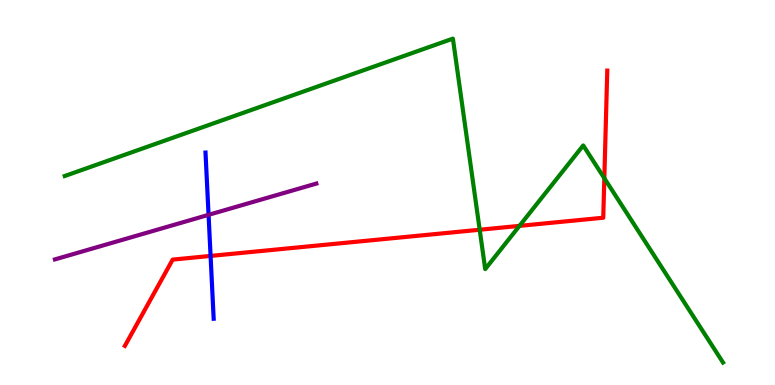[{'lines': ['blue', 'red'], 'intersections': [{'x': 2.72, 'y': 3.35}]}, {'lines': ['green', 'red'], 'intersections': [{'x': 6.19, 'y': 4.03}, {'x': 6.7, 'y': 4.13}, {'x': 7.8, 'y': 5.37}]}, {'lines': ['purple', 'red'], 'intersections': []}, {'lines': ['blue', 'green'], 'intersections': []}, {'lines': ['blue', 'purple'], 'intersections': [{'x': 2.69, 'y': 4.42}]}, {'lines': ['green', 'purple'], 'intersections': []}]